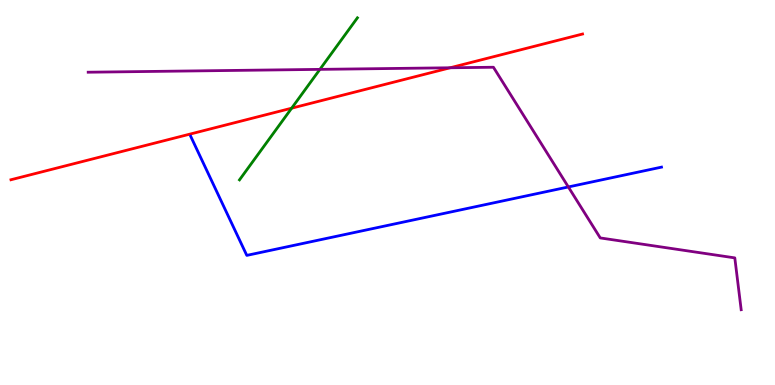[{'lines': ['blue', 'red'], 'intersections': []}, {'lines': ['green', 'red'], 'intersections': [{'x': 3.76, 'y': 7.19}]}, {'lines': ['purple', 'red'], 'intersections': [{'x': 5.81, 'y': 8.24}]}, {'lines': ['blue', 'green'], 'intersections': []}, {'lines': ['blue', 'purple'], 'intersections': [{'x': 7.33, 'y': 5.14}]}, {'lines': ['green', 'purple'], 'intersections': [{'x': 4.13, 'y': 8.2}]}]